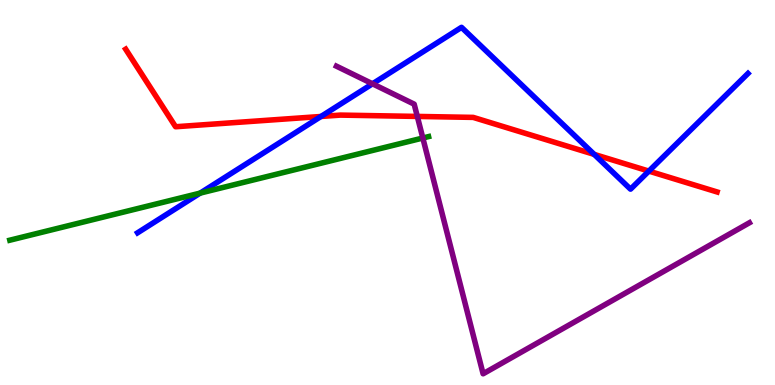[{'lines': ['blue', 'red'], 'intersections': [{'x': 4.14, 'y': 6.97}, {'x': 7.67, 'y': 5.99}, {'x': 8.37, 'y': 5.56}]}, {'lines': ['green', 'red'], 'intersections': []}, {'lines': ['purple', 'red'], 'intersections': [{'x': 5.38, 'y': 6.98}]}, {'lines': ['blue', 'green'], 'intersections': [{'x': 2.58, 'y': 4.98}]}, {'lines': ['blue', 'purple'], 'intersections': [{'x': 4.81, 'y': 7.82}]}, {'lines': ['green', 'purple'], 'intersections': [{'x': 5.46, 'y': 6.42}]}]